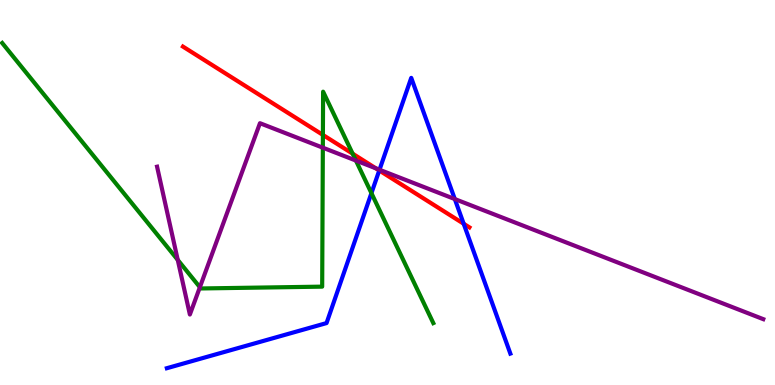[{'lines': ['blue', 'red'], 'intersections': [{'x': 4.89, 'y': 5.57}, {'x': 5.98, 'y': 4.19}]}, {'lines': ['green', 'red'], 'intersections': [{'x': 4.17, 'y': 6.5}, {'x': 4.55, 'y': 6.01}]}, {'lines': ['purple', 'red'], 'intersections': [{'x': 4.85, 'y': 5.63}]}, {'lines': ['blue', 'green'], 'intersections': [{'x': 4.79, 'y': 4.98}]}, {'lines': ['blue', 'purple'], 'intersections': [{'x': 4.9, 'y': 5.59}, {'x': 5.87, 'y': 4.83}]}, {'lines': ['green', 'purple'], 'intersections': [{'x': 2.29, 'y': 3.25}, {'x': 2.58, 'y': 2.54}, {'x': 4.17, 'y': 6.16}, {'x': 4.59, 'y': 5.83}]}]